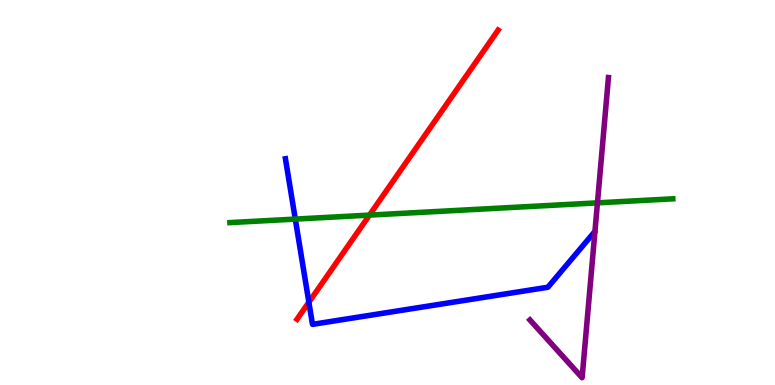[{'lines': ['blue', 'red'], 'intersections': [{'x': 3.99, 'y': 2.15}]}, {'lines': ['green', 'red'], 'intersections': [{'x': 4.77, 'y': 4.41}]}, {'lines': ['purple', 'red'], 'intersections': []}, {'lines': ['blue', 'green'], 'intersections': [{'x': 3.81, 'y': 4.31}]}, {'lines': ['blue', 'purple'], 'intersections': []}, {'lines': ['green', 'purple'], 'intersections': [{'x': 7.71, 'y': 4.73}]}]